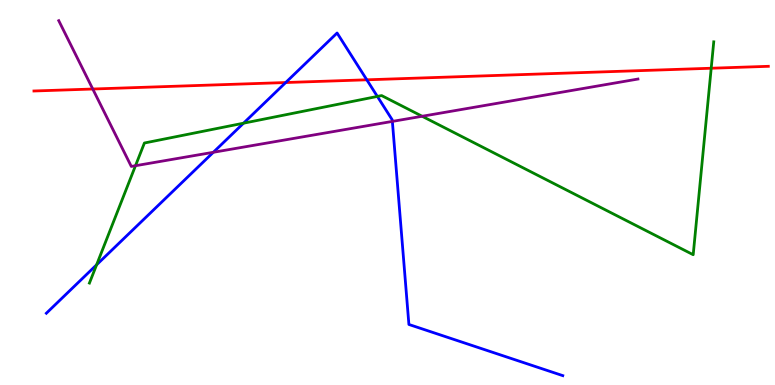[{'lines': ['blue', 'red'], 'intersections': [{'x': 3.69, 'y': 7.86}, {'x': 4.73, 'y': 7.93}]}, {'lines': ['green', 'red'], 'intersections': [{'x': 9.18, 'y': 8.23}]}, {'lines': ['purple', 'red'], 'intersections': [{'x': 1.2, 'y': 7.69}]}, {'lines': ['blue', 'green'], 'intersections': [{'x': 1.25, 'y': 3.12}, {'x': 3.14, 'y': 6.8}, {'x': 4.87, 'y': 7.5}]}, {'lines': ['blue', 'purple'], 'intersections': [{'x': 2.75, 'y': 6.04}, {'x': 5.06, 'y': 6.85}]}, {'lines': ['green', 'purple'], 'intersections': [{'x': 1.75, 'y': 5.7}, {'x': 5.45, 'y': 6.98}]}]